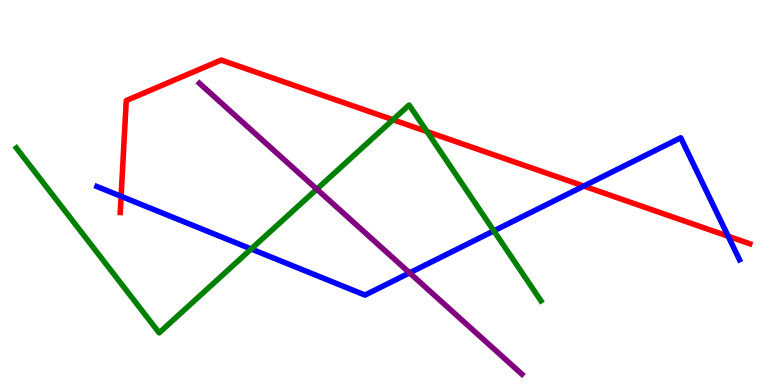[{'lines': ['blue', 'red'], 'intersections': [{'x': 1.56, 'y': 4.9}, {'x': 7.53, 'y': 5.17}, {'x': 9.4, 'y': 3.86}]}, {'lines': ['green', 'red'], 'intersections': [{'x': 5.07, 'y': 6.89}, {'x': 5.51, 'y': 6.58}]}, {'lines': ['purple', 'red'], 'intersections': []}, {'lines': ['blue', 'green'], 'intersections': [{'x': 3.24, 'y': 3.53}, {'x': 6.37, 'y': 4.0}]}, {'lines': ['blue', 'purple'], 'intersections': [{'x': 5.29, 'y': 2.91}]}, {'lines': ['green', 'purple'], 'intersections': [{'x': 4.09, 'y': 5.09}]}]